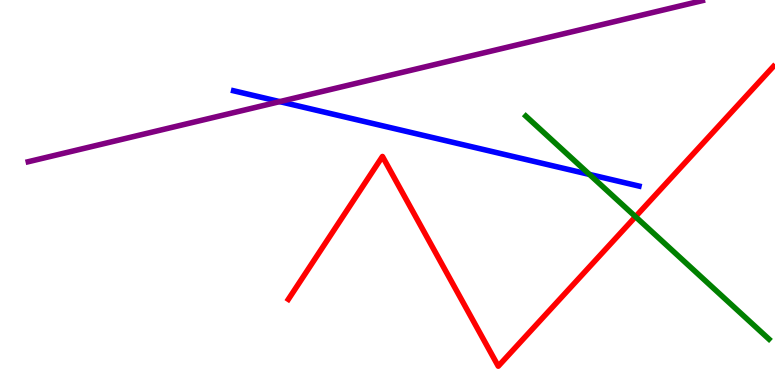[{'lines': ['blue', 'red'], 'intersections': []}, {'lines': ['green', 'red'], 'intersections': [{'x': 8.2, 'y': 4.37}]}, {'lines': ['purple', 'red'], 'intersections': []}, {'lines': ['blue', 'green'], 'intersections': [{'x': 7.61, 'y': 5.47}]}, {'lines': ['blue', 'purple'], 'intersections': [{'x': 3.61, 'y': 7.36}]}, {'lines': ['green', 'purple'], 'intersections': []}]